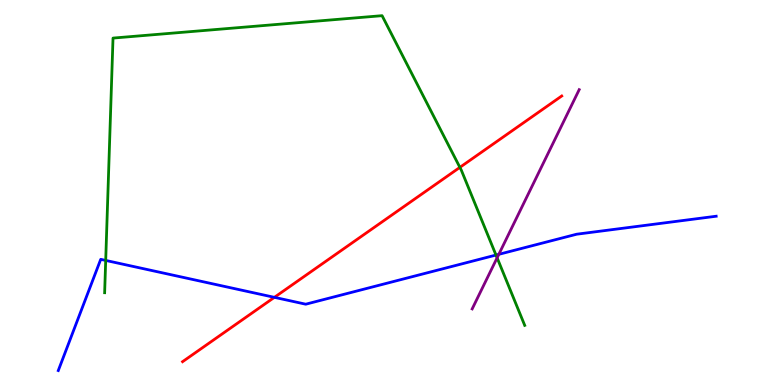[{'lines': ['blue', 'red'], 'intersections': [{'x': 3.54, 'y': 2.28}]}, {'lines': ['green', 'red'], 'intersections': [{'x': 5.93, 'y': 5.65}]}, {'lines': ['purple', 'red'], 'intersections': []}, {'lines': ['blue', 'green'], 'intersections': [{'x': 1.36, 'y': 3.24}, {'x': 6.4, 'y': 3.38}]}, {'lines': ['blue', 'purple'], 'intersections': [{'x': 6.44, 'y': 3.39}]}, {'lines': ['green', 'purple'], 'intersections': [{'x': 6.41, 'y': 3.3}]}]